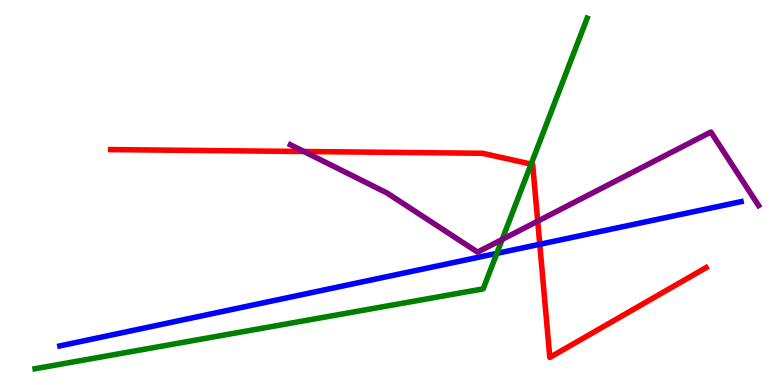[{'lines': ['blue', 'red'], 'intersections': [{'x': 6.96, 'y': 3.65}]}, {'lines': ['green', 'red'], 'intersections': [{'x': 6.85, 'y': 5.74}]}, {'lines': ['purple', 'red'], 'intersections': [{'x': 3.92, 'y': 6.06}, {'x': 6.94, 'y': 4.26}]}, {'lines': ['blue', 'green'], 'intersections': [{'x': 6.41, 'y': 3.42}]}, {'lines': ['blue', 'purple'], 'intersections': []}, {'lines': ['green', 'purple'], 'intersections': [{'x': 6.48, 'y': 3.78}]}]